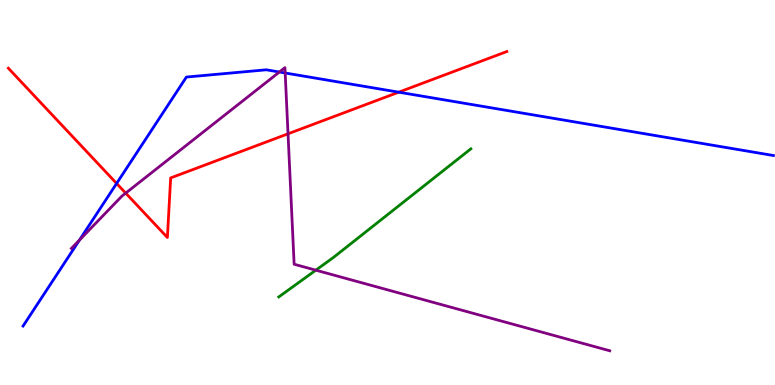[{'lines': ['blue', 'red'], 'intersections': [{'x': 1.5, 'y': 5.24}, {'x': 5.15, 'y': 7.61}]}, {'lines': ['green', 'red'], 'intersections': []}, {'lines': ['purple', 'red'], 'intersections': [{'x': 1.62, 'y': 4.98}, {'x': 3.72, 'y': 6.52}]}, {'lines': ['blue', 'green'], 'intersections': []}, {'lines': ['blue', 'purple'], 'intersections': [{'x': 1.03, 'y': 3.76}, {'x': 3.61, 'y': 8.13}, {'x': 3.68, 'y': 8.1}]}, {'lines': ['green', 'purple'], 'intersections': [{'x': 4.08, 'y': 2.98}]}]